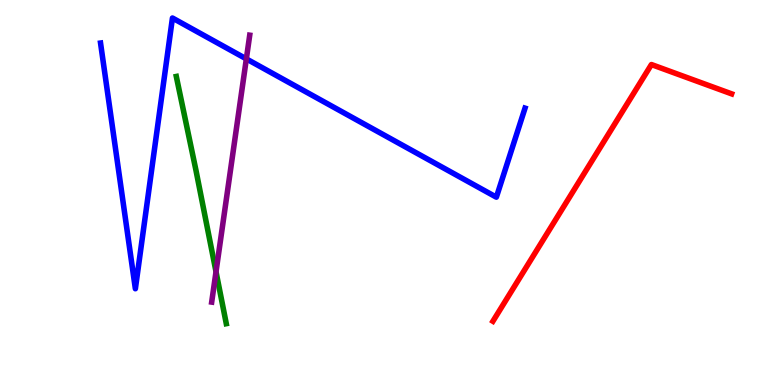[{'lines': ['blue', 'red'], 'intersections': []}, {'lines': ['green', 'red'], 'intersections': []}, {'lines': ['purple', 'red'], 'intersections': []}, {'lines': ['blue', 'green'], 'intersections': []}, {'lines': ['blue', 'purple'], 'intersections': [{'x': 3.18, 'y': 8.47}]}, {'lines': ['green', 'purple'], 'intersections': [{'x': 2.79, 'y': 2.94}]}]